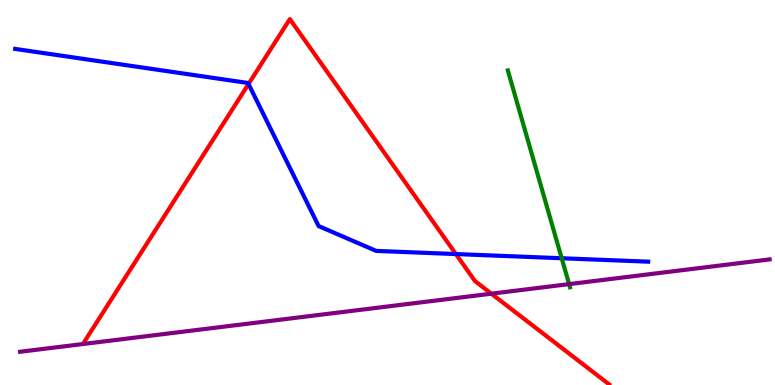[{'lines': ['blue', 'red'], 'intersections': [{'x': 3.21, 'y': 7.82}, {'x': 5.88, 'y': 3.4}]}, {'lines': ['green', 'red'], 'intersections': []}, {'lines': ['purple', 'red'], 'intersections': [{'x': 6.34, 'y': 2.37}]}, {'lines': ['blue', 'green'], 'intersections': [{'x': 7.25, 'y': 3.29}]}, {'lines': ['blue', 'purple'], 'intersections': []}, {'lines': ['green', 'purple'], 'intersections': [{'x': 7.34, 'y': 2.62}]}]